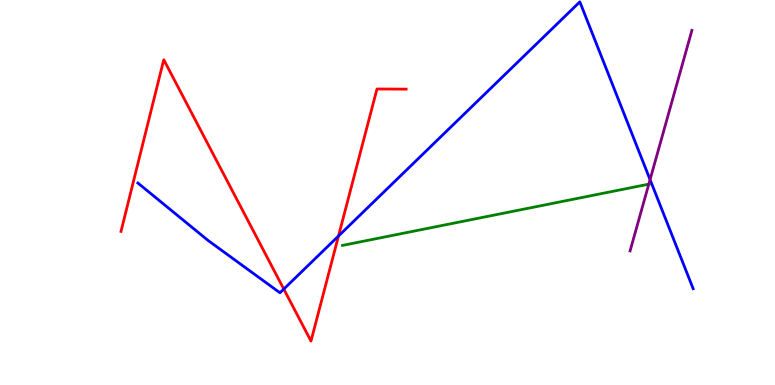[{'lines': ['blue', 'red'], 'intersections': [{'x': 3.66, 'y': 2.49}, {'x': 4.37, 'y': 3.87}]}, {'lines': ['green', 'red'], 'intersections': []}, {'lines': ['purple', 'red'], 'intersections': []}, {'lines': ['blue', 'green'], 'intersections': []}, {'lines': ['blue', 'purple'], 'intersections': [{'x': 8.39, 'y': 5.33}]}, {'lines': ['green', 'purple'], 'intersections': [{'x': 8.37, 'y': 5.22}]}]